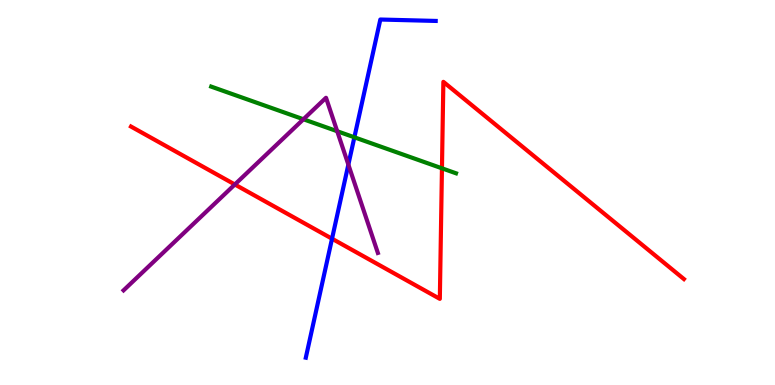[{'lines': ['blue', 'red'], 'intersections': [{'x': 4.28, 'y': 3.8}]}, {'lines': ['green', 'red'], 'intersections': [{'x': 5.7, 'y': 5.63}]}, {'lines': ['purple', 'red'], 'intersections': [{'x': 3.03, 'y': 5.21}]}, {'lines': ['blue', 'green'], 'intersections': [{'x': 4.57, 'y': 6.43}]}, {'lines': ['blue', 'purple'], 'intersections': [{'x': 4.49, 'y': 5.72}]}, {'lines': ['green', 'purple'], 'intersections': [{'x': 3.92, 'y': 6.9}, {'x': 4.35, 'y': 6.59}]}]